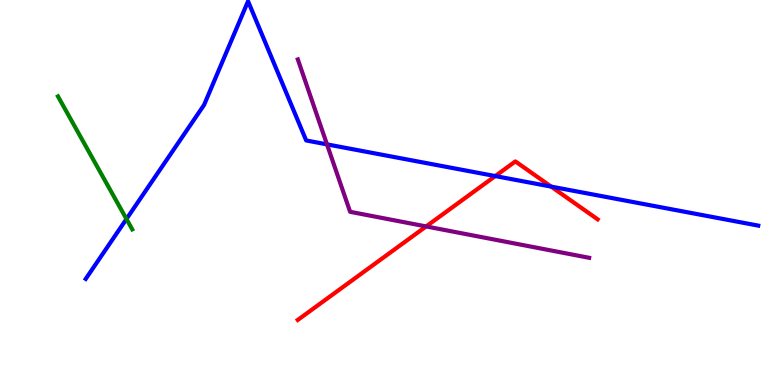[{'lines': ['blue', 'red'], 'intersections': [{'x': 6.39, 'y': 5.43}, {'x': 7.11, 'y': 5.15}]}, {'lines': ['green', 'red'], 'intersections': []}, {'lines': ['purple', 'red'], 'intersections': [{'x': 5.5, 'y': 4.12}]}, {'lines': ['blue', 'green'], 'intersections': [{'x': 1.63, 'y': 4.31}]}, {'lines': ['blue', 'purple'], 'intersections': [{'x': 4.22, 'y': 6.25}]}, {'lines': ['green', 'purple'], 'intersections': []}]